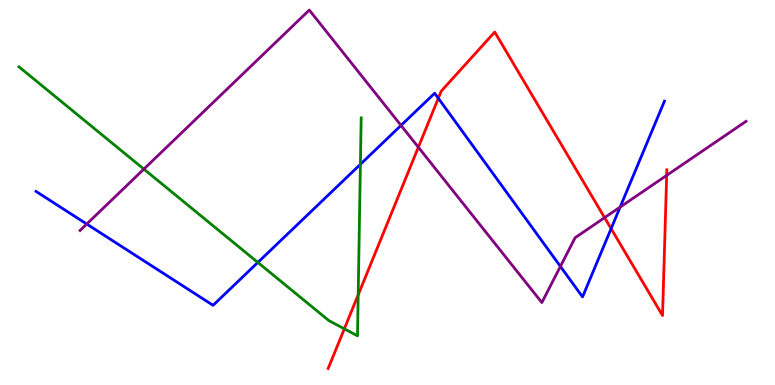[{'lines': ['blue', 'red'], 'intersections': [{'x': 5.66, 'y': 7.45}, {'x': 7.89, 'y': 4.06}]}, {'lines': ['green', 'red'], 'intersections': [{'x': 4.44, 'y': 1.46}, {'x': 4.62, 'y': 2.34}]}, {'lines': ['purple', 'red'], 'intersections': [{'x': 5.4, 'y': 6.18}, {'x': 7.8, 'y': 4.35}, {'x': 8.6, 'y': 5.44}]}, {'lines': ['blue', 'green'], 'intersections': [{'x': 3.33, 'y': 3.18}, {'x': 4.65, 'y': 5.73}]}, {'lines': ['blue', 'purple'], 'intersections': [{'x': 1.12, 'y': 4.18}, {'x': 5.17, 'y': 6.74}, {'x': 7.23, 'y': 3.08}, {'x': 8.0, 'y': 4.62}]}, {'lines': ['green', 'purple'], 'intersections': [{'x': 1.86, 'y': 5.61}]}]